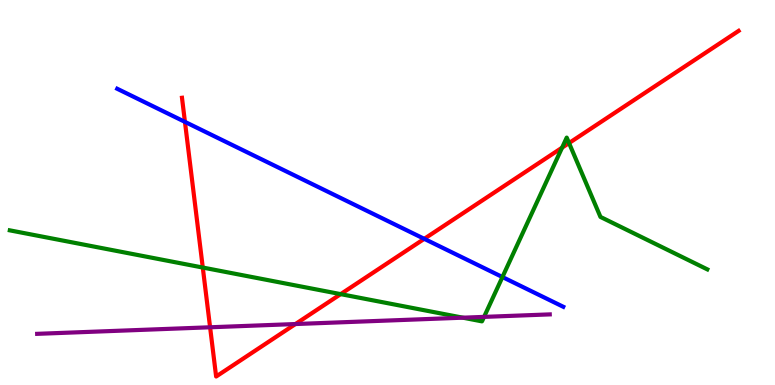[{'lines': ['blue', 'red'], 'intersections': [{'x': 2.39, 'y': 6.83}, {'x': 5.47, 'y': 3.8}]}, {'lines': ['green', 'red'], 'intersections': [{'x': 2.62, 'y': 3.05}, {'x': 4.4, 'y': 2.36}, {'x': 7.25, 'y': 6.16}, {'x': 7.34, 'y': 6.28}]}, {'lines': ['purple', 'red'], 'intersections': [{'x': 2.71, 'y': 1.5}, {'x': 3.81, 'y': 1.58}]}, {'lines': ['blue', 'green'], 'intersections': [{'x': 6.48, 'y': 2.8}]}, {'lines': ['blue', 'purple'], 'intersections': []}, {'lines': ['green', 'purple'], 'intersections': [{'x': 5.97, 'y': 1.75}, {'x': 6.25, 'y': 1.77}]}]